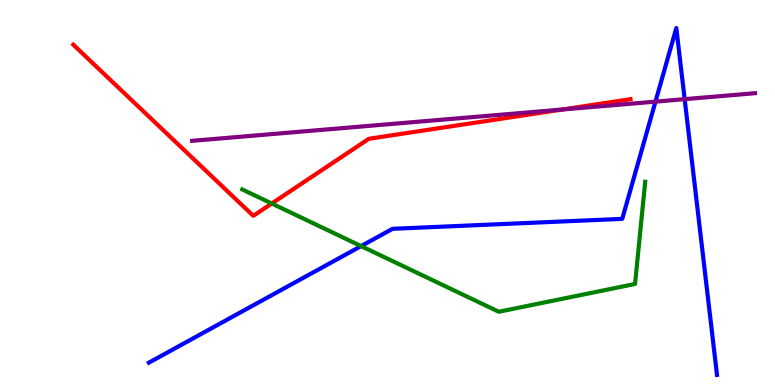[{'lines': ['blue', 'red'], 'intersections': []}, {'lines': ['green', 'red'], 'intersections': [{'x': 3.51, 'y': 4.71}]}, {'lines': ['purple', 'red'], 'intersections': [{'x': 7.25, 'y': 7.16}]}, {'lines': ['blue', 'green'], 'intersections': [{'x': 4.66, 'y': 3.61}]}, {'lines': ['blue', 'purple'], 'intersections': [{'x': 8.46, 'y': 7.36}, {'x': 8.83, 'y': 7.42}]}, {'lines': ['green', 'purple'], 'intersections': []}]